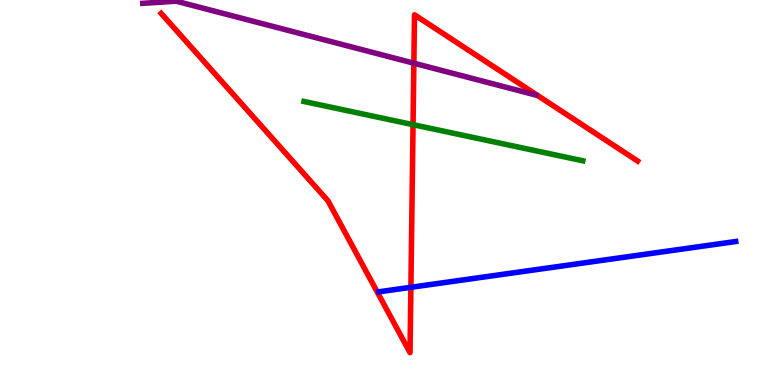[{'lines': ['blue', 'red'], 'intersections': [{'x': 5.3, 'y': 2.54}]}, {'lines': ['green', 'red'], 'intersections': [{'x': 5.33, 'y': 6.76}]}, {'lines': ['purple', 'red'], 'intersections': [{'x': 5.34, 'y': 8.36}]}, {'lines': ['blue', 'green'], 'intersections': []}, {'lines': ['blue', 'purple'], 'intersections': []}, {'lines': ['green', 'purple'], 'intersections': []}]